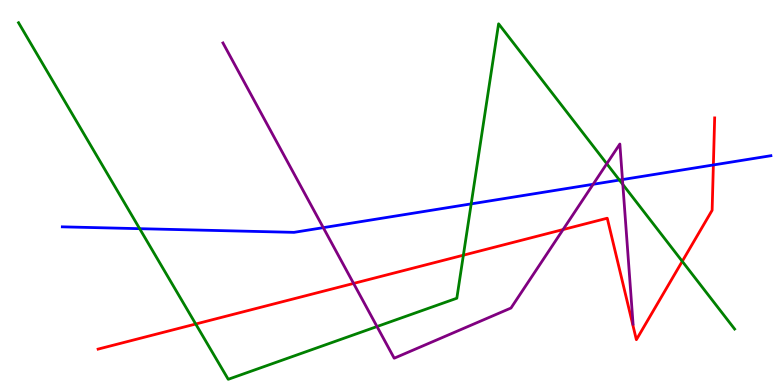[{'lines': ['blue', 'red'], 'intersections': [{'x': 9.2, 'y': 5.72}]}, {'lines': ['green', 'red'], 'intersections': [{'x': 2.53, 'y': 1.58}, {'x': 5.98, 'y': 3.37}, {'x': 8.8, 'y': 3.21}]}, {'lines': ['purple', 'red'], 'intersections': [{'x': 4.56, 'y': 2.64}, {'x': 7.27, 'y': 4.04}]}, {'lines': ['blue', 'green'], 'intersections': [{'x': 1.8, 'y': 4.06}, {'x': 6.08, 'y': 4.7}, {'x': 7.99, 'y': 5.32}]}, {'lines': ['blue', 'purple'], 'intersections': [{'x': 4.17, 'y': 4.09}, {'x': 7.65, 'y': 5.21}, {'x': 8.03, 'y': 5.34}]}, {'lines': ['green', 'purple'], 'intersections': [{'x': 4.86, 'y': 1.52}, {'x': 7.83, 'y': 5.75}, {'x': 8.04, 'y': 5.21}]}]